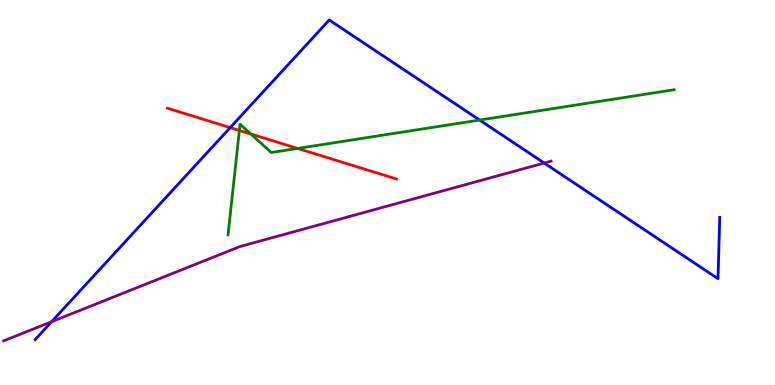[{'lines': ['blue', 'red'], 'intersections': [{'x': 2.97, 'y': 6.69}]}, {'lines': ['green', 'red'], 'intersections': [{'x': 3.09, 'y': 6.61}, {'x': 3.24, 'y': 6.52}, {'x': 3.84, 'y': 6.14}]}, {'lines': ['purple', 'red'], 'intersections': []}, {'lines': ['blue', 'green'], 'intersections': [{'x': 6.19, 'y': 6.88}]}, {'lines': ['blue', 'purple'], 'intersections': [{'x': 0.666, 'y': 1.64}, {'x': 7.02, 'y': 5.77}]}, {'lines': ['green', 'purple'], 'intersections': []}]